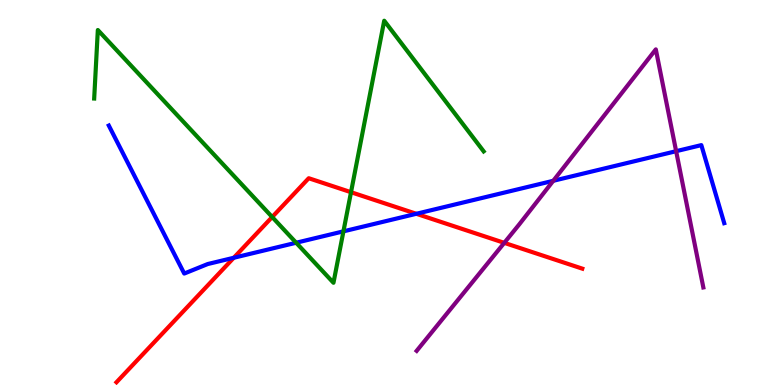[{'lines': ['blue', 'red'], 'intersections': [{'x': 3.02, 'y': 3.3}, {'x': 5.37, 'y': 4.45}]}, {'lines': ['green', 'red'], 'intersections': [{'x': 3.51, 'y': 4.36}, {'x': 4.53, 'y': 5.01}]}, {'lines': ['purple', 'red'], 'intersections': [{'x': 6.51, 'y': 3.69}]}, {'lines': ['blue', 'green'], 'intersections': [{'x': 3.82, 'y': 3.7}, {'x': 4.43, 'y': 3.99}]}, {'lines': ['blue', 'purple'], 'intersections': [{'x': 7.14, 'y': 5.3}, {'x': 8.72, 'y': 6.07}]}, {'lines': ['green', 'purple'], 'intersections': []}]